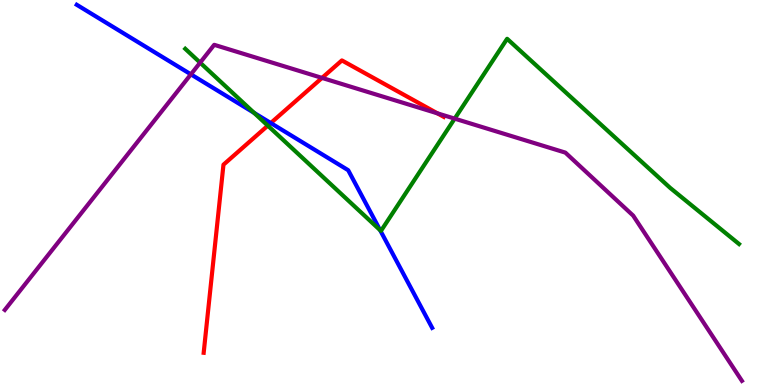[{'lines': ['blue', 'red'], 'intersections': [{'x': 3.49, 'y': 6.8}]}, {'lines': ['green', 'red'], 'intersections': [{'x': 3.46, 'y': 6.74}]}, {'lines': ['purple', 'red'], 'intersections': [{'x': 4.16, 'y': 7.98}, {'x': 5.64, 'y': 7.06}]}, {'lines': ['blue', 'green'], 'intersections': [{'x': 3.28, 'y': 7.07}, {'x': 4.9, 'y': 4.02}]}, {'lines': ['blue', 'purple'], 'intersections': [{'x': 2.46, 'y': 8.07}]}, {'lines': ['green', 'purple'], 'intersections': [{'x': 2.58, 'y': 8.37}, {'x': 5.87, 'y': 6.92}]}]